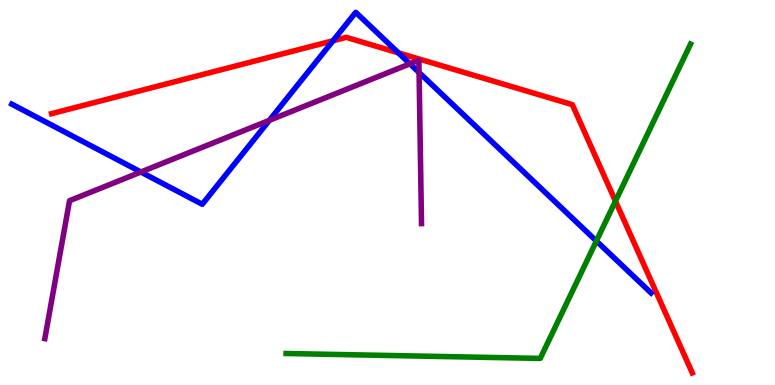[{'lines': ['blue', 'red'], 'intersections': [{'x': 4.3, 'y': 8.94}, {'x': 5.14, 'y': 8.63}]}, {'lines': ['green', 'red'], 'intersections': [{'x': 7.94, 'y': 4.78}]}, {'lines': ['purple', 'red'], 'intersections': []}, {'lines': ['blue', 'green'], 'intersections': [{'x': 7.7, 'y': 3.74}]}, {'lines': ['blue', 'purple'], 'intersections': [{'x': 1.82, 'y': 5.53}, {'x': 3.48, 'y': 6.87}, {'x': 5.29, 'y': 8.34}, {'x': 5.41, 'y': 8.12}]}, {'lines': ['green', 'purple'], 'intersections': []}]